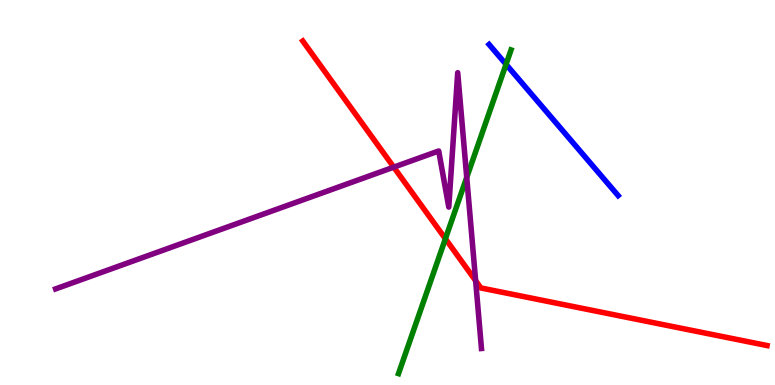[{'lines': ['blue', 'red'], 'intersections': []}, {'lines': ['green', 'red'], 'intersections': [{'x': 5.75, 'y': 3.8}]}, {'lines': ['purple', 'red'], 'intersections': [{'x': 5.08, 'y': 5.66}, {'x': 6.14, 'y': 2.71}]}, {'lines': ['blue', 'green'], 'intersections': [{'x': 6.53, 'y': 8.33}]}, {'lines': ['blue', 'purple'], 'intersections': []}, {'lines': ['green', 'purple'], 'intersections': [{'x': 6.02, 'y': 5.39}]}]